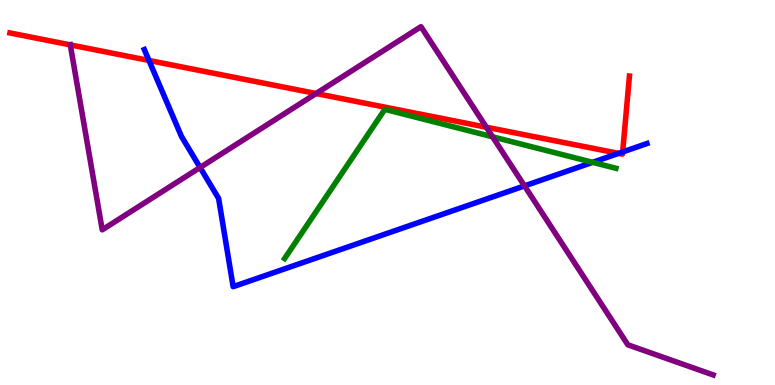[{'lines': ['blue', 'red'], 'intersections': [{'x': 1.92, 'y': 8.43}, {'x': 7.98, 'y': 6.02}, {'x': 8.03, 'y': 6.05}]}, {'lines': ['green', 'red'], 'intersections': []}, {'lines': ['purple', 'red'], 'intersections': [{'x': 0.907, 'y': 8.83}, {'x': 4.08, 'y': 7.57}, {'x': 6.28, 'y': 6.7}]}, {'lines': ['blue', 'green'], 'intersections': [{'x': 7.65, 'y': 5.78}]}, {'lines': ['blue', 'purple'], 'intersections': [{'x': 2.58, 'y': 5.65}, {'x': 6.77, 'y': 5.17}]}, {'lines': ['green', 'purple'], 'intersections': [{'x': 6.36, 'y': 6.45}]}]